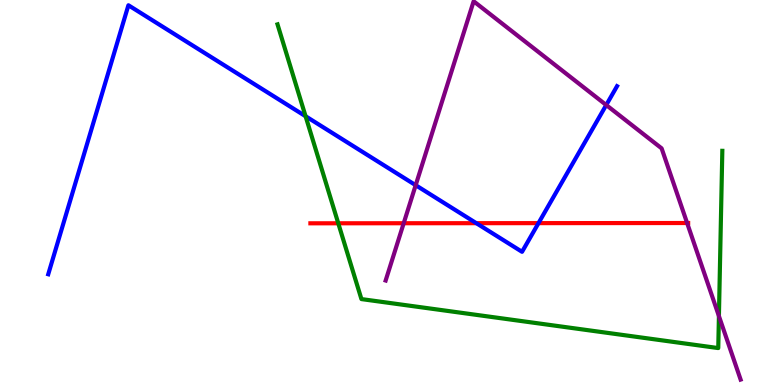[{'lines': ['blue', 'red'], 'intersections': [{'x': 6.15, 'y': 4.2}, {'x': 6.95, 'y': 4.2}]}, {'lines': ['green', 'red'], 'intersections': [{'x': 4.36, 'y': 4.2}]}, {'lines': ['purple', 'red'], 'intersections': [{'x': 5.21, 'y': 4.2}, {'x': 8.87, 'y': 4.21}]}, {'lines': ['blue', 'green'], 'intersections': [{'x': 3.94, 'y': 6.98}]}, {'lines': ['blue', 'purple'], 'intersections': [{'x': 5.36, 'y': 5.19}, {'x': 7.82, 'y': 7.27}]}, {'lines': ['green', 'purple'], 'intersections': [{'x': 9.28, 'y': 1.79}]}]